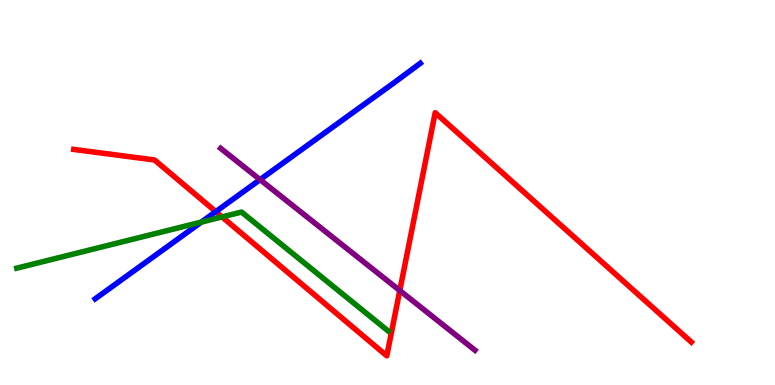[{'lines': ['blue', 'red'], 'intersections': [{'x': 2.78, 'y': 4.5}]}, {'lines': ['green', 'red'], 'intersections': [{'x': 2.87, 'y': 4.37}]}, {'lines': ['purple', 'red'], 'intersections': [{'x': 5.16, 'y': 2.45}]}, {'lines': ['blue', 'green'], 'intersections': [{'x': 2.6, 'y': 4.23}]}, {'lines': ['blue', 'purple'], 'intersections': [{'x': 3.36, 'y': 5.33}]}, {'lines': ['green', 'purple'], 'intersections': []}]